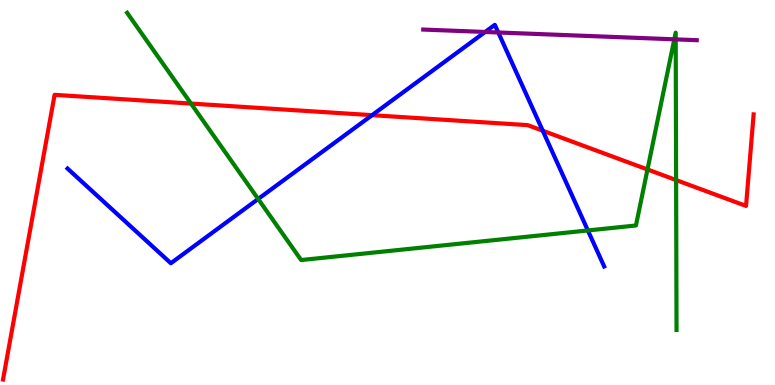[{'lines': ['blue', 'red'], 'intersections': [{'x': 4.8, 'y': 7.01}, {'x': 7.0, 'y': 6.6}]}, {'lines': ['green', 'red'], 'intersections': [{'x': 2.46, 'y': 7.31}, {'x': 8.35, 'y': 5.6}, {'x': 8.72, 'y': 5.32}]}, {'lines': ['purple', 'red'], 'intersections': []}, {'lines': ['blue', 'green'], 'intersections': [{'x': 3.33, 'y': 4.83}, {'x': 7.59, 'y': 4.01}]}, {'lines': ['blue', 'purple'], 'intersections': [{'x': 6.26, 'y': 9.17}, {'x': 6.43, 'y': 9.16}]}, {'lines': ['green', 'purple'], 'intersections': [{'x': 8.7, 'y': 8.98}, {'x': 8.72, 'y': 8.98}]}]